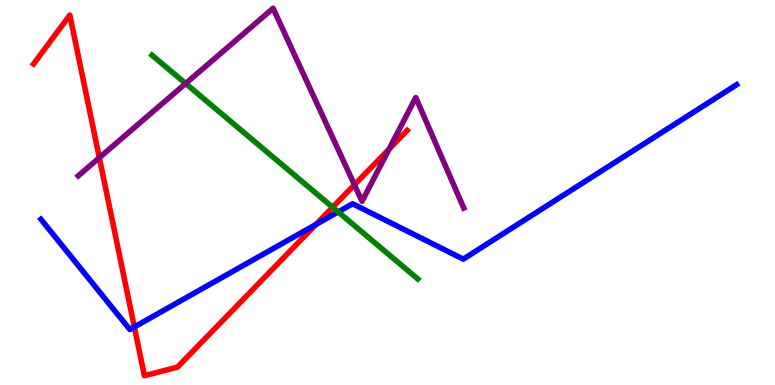[{'lines': ['blue', 'red'], 'intersections': [{'x': 1.73, 'y': 1.51}, {'x': 4.08, 'y': 4.17}]}, {'lines': ['green', 'red'], 'intersections': [{'x': 4.29, 'y': 4.62}]}, {'lines': ['purple', 'red'], 'intersections': [{'x': 1.28, 'y': 5.9}, {'x': 4.57, 'y': 5.2}, {'x': 5.02, 'y': 6.13}]}, {'lines': ['blue', 'green'], 'intersections': [{'x': 4.36, 'y': 4.5}]}, {'lines': ['blue', 'purple'], 'intersections': []}, {'lines': ['green', 'purple'], 'intersections': [{'x': 2.4, 'y': 7.83}]}]